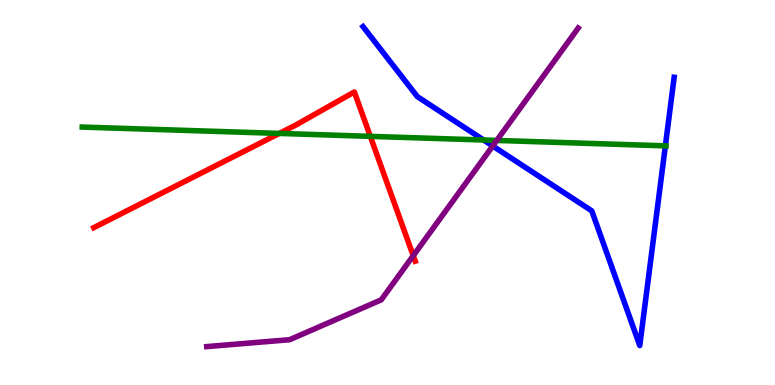[{'lines': ['blue', 'red'], 'intersections': []}, {'lines': ['green', 'red'], 'intersections': [{'x': 3.6, 'y': 6.53}, {'x': 4.78, 'y': 6.46}]}, {'lines': ['purple', 'red'], 'intersections': [{'x': 5.33, 'y': 3.36}]}, {'lines': ['blue', 'green'], 'intersections': [{'x': 6.24, 'y': 6.36}, {'x': 8.59, 'y': 6.21}]}, {'lines': ['blue', 'purple'], 'intersections': [{'x': 6.36, 'y': 6.21}]}, {'lines': ['green', 'purple'], 'intersections': [{'x': 6.41, 'y': 6.35}]}]